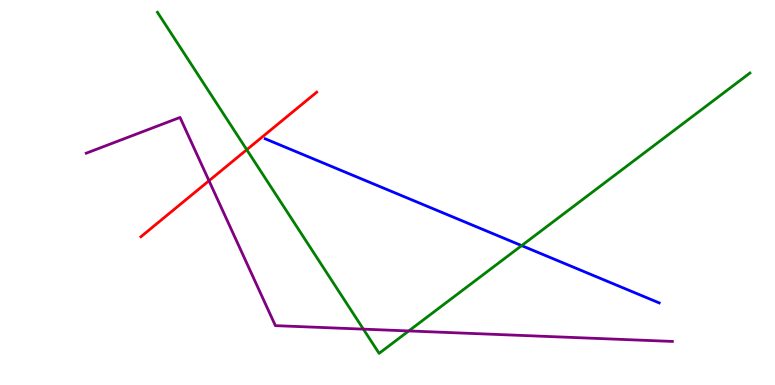[{'lines': ['blue', 'red'], 'intersections': []}, {'lines': ['green', 'red'], 'intersections': [{'x': 3.18, 'y': 6.11}]}, {'lines': ['purple', 'red'], 'intersections': [{'x': 2.7, 'y': 5.31}]}, {'lines': ['blue', 'green'], 'intersections': [{'x': 6.73, 'y': 3.62}]}, {'lines': ['blue', 'purple'], 'intersections': []}, {'lines': ['green', 'purple'], 'intersections': [{'x': 4.69, 'y': 1.45}, {'x': 5.27, 'y': 1.4}]}]